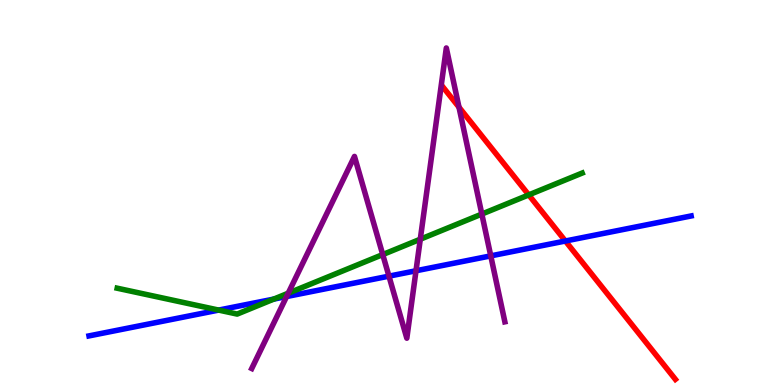[{'lines': ['blue', 'red'], 'intersections': [{'x': 7.3, 'y': 3.74}]}, {'lines': ['green', 'red'], 'intersections': [{'x': 6.82, 'y': 4.94}]}, {'lines': ['purple', 'red'], 'intersections': [{'x': 5.92, 'y': 7.22}]}, {'lines': ['blue', 'green'], 'intersections': [{'x': 2.82, 'y': 1.95}, {'x': 3.53, 'y': 2.23}]}, {'lines': ['blue', 'purple'], 'intersections': [{'x': 3.7, 'y': 2.3}, {'x': 5.02, 'y': 2.83}, {'x': 5.37, 'y': 2.97}, {'x': 6.33, 'y': 3.35}]}, {'lines': ['green', 'purple'], 'intersections': [{'x': 3.72, 'y': 2.38}, {'x': 4.94, 'y': 3.39}, {'x': 5.42, 'y': 3.79}, {'x': 6.22, 'y': 4.44}]}]